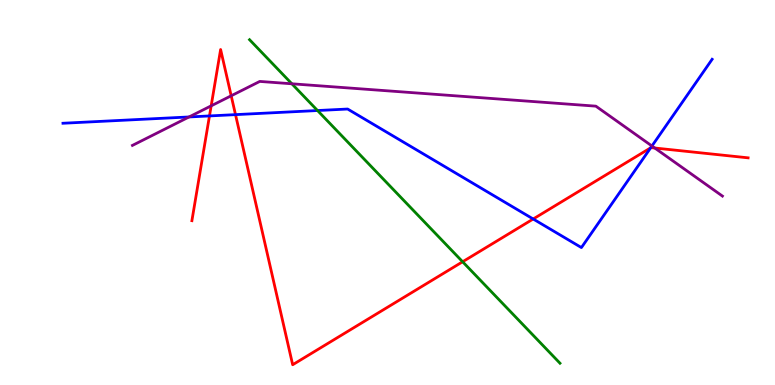[{'lines': ['blue', 'red'], 'intersections': [{'x': 2.7, 'y': 6.99}, {'x': 3.04, 'y': 7.02}, {'x': 6.88, 'y': 4.31}, {'x': 8.4, 'y': 6.16}]}, {'lines': ['green', 'red'], 'intersections': [{'x': 5.97, 'y': 3.2}]}, {'lines': ['purple', 'red'], 'intersections': [{'x': 2.72, 'y': 7.25}, {'x': 2.98, 'y': 7.51}, {'x': 8.45, 'y': 6.16}]}, {'lines': ['blue', 'green'], 'intersections': [{'x': 4.1, 'y': 7.13}]}, {'lines': ['blue', 'purple'], 'intersections': [{'x': 2.44, 'y': 6.96}, {'x': 8.41, 'y': 6.21}]}, {'lines': ['green', 'purple'], 'intersections': [{'x': 3.77, 'y': 7.82}]}]